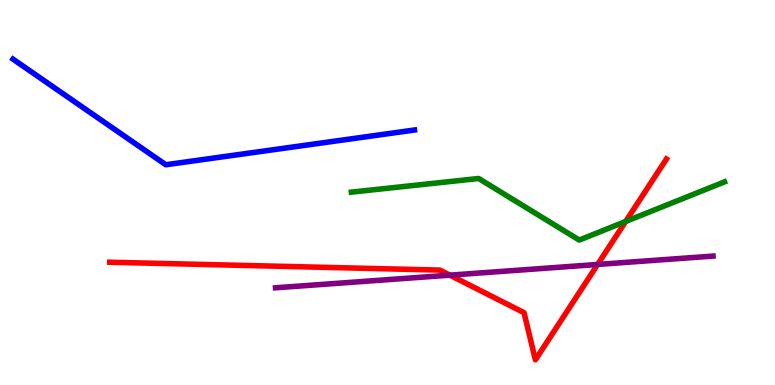[{'lines': ['blue', 'red'], 'intersections': []}, {'lines': ['green', 'red'], 'intersections': [{'x': 8.07, 'y': 4.25}]}, {'lines': ['purple', 'red'], 'intersections': [{'x': 5.8, 'y': 2.85}, {'x': 7.71, 'y': 3.13}]}, {'lines': ['blue', 'green'], 'intersections': []}, {'lines': ['blue', 'purple'], 'intersections': []}, {'lines': ['green', 'purple'], 'intersections': []}]